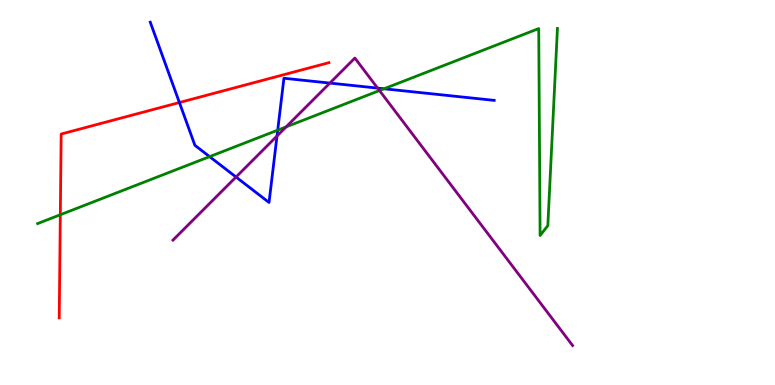[{'lines': ['blue', 'red'], 'intersections': [{'x': 2.31, 'y': 7.34}]}, {'lines': ['green', 'red'], 'intersections': [{'x': 0.778, 'y': 4.42}]}, {'lines': ['purple', 'red'], 'intersections': []}, {'lines': ['blue', 'green'], 'intersections': [{'x': 2.7, 'y': 5.93}, {'x': 3.58, 'y': 6.62}, {'x': 4.95, 'y': 7.69}]}, {'lines': ['blue', 'purple'], 'intersections': [{'x': 3.05, 'y': 5.4}, {'x': 3.57, 'y': 6.47}, {'x': 4.26, 'y': 7.84}, {'x': 4.87, 'y': 7.71}]}, {'lines': ['green', 'purple'], 'intersections': [{'x': 3.69, 'y': 6.7}, {'x': 4.9, 'y': 7.65}]}]